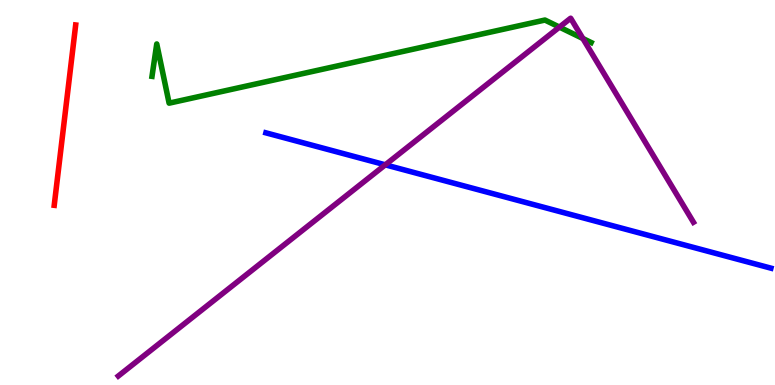[{'lines': ['blue', 'red'], 'intersections': []}, {'lines': ['green', 'red'], 'intersections': []}, {'lines': ['purple', 'red'], 'intersections': []}, {'lines': ['blue', 'green'], 'intersections': []}, {'lines': ['blue', 'purple'], 'intersections': [{'x': 4.97, 'y': 5.72}]}, {'lines': ['green', 'purple'], 'intersections': [{'x': 7.22, 'y': 9.3}, {'x': 7.52, 'y': 9.0}]}]